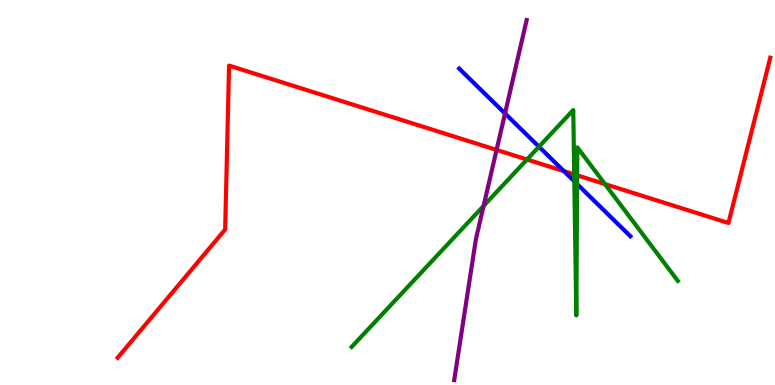[{'lines': ['blue', 'red'], 'intersections': [{'x': 7.28, 'y': 5.55}]}, {'lines': ['green', 'red'], 'intersections': [{'x': 6.8, 'y': 5.86}, {'x': 7.41, 'y': 5.47}, {'x': 7.45, 'y': 5.45}, {'x': 7.81, 'y': 5.22}]}, {'lines': ['purple', 'red'], 'intersections': [{'x': 6.41, 'y': 6.11}]}, {'lines': ['blue', 'green'], 'intersections': [{'x': 6.95, 'y': 6.19}, {'x': 7.41, 'y': 5.29}, {'x': 7.45, 'y': 5.22}]}, {'lines': ['blue', 'purple'], 'intersections': [{'x': 6.52, 'y': 7.05}]}, {'lines': ['green', 'purple'], 'intersections': [{'x': 6.24, 'y': 4.65}]}]